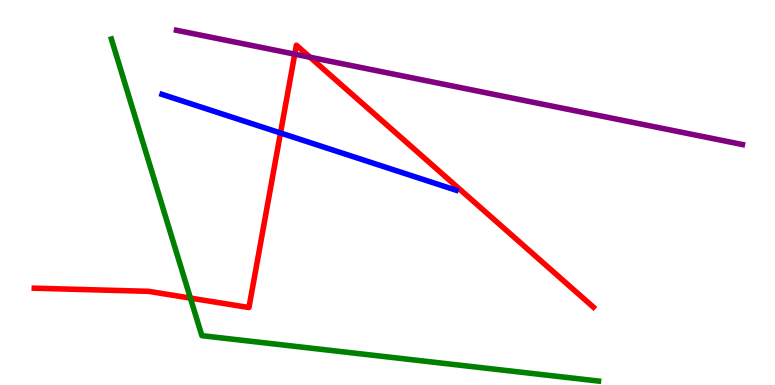[{'lines': ['blue', 'red'], 'intersections': [{'x': 3.62, 'y': 6.55}]}, {'lines': ['green', 'red'], 'intersections': [{'x': 2.46, 'y': 2.26}]}, {'lines': ['purple', 'red'], 'intersections': [{'x': 3.8, 'y': 8.59}, {'x': 4.0, 'y': 8.51}]}, {'lines': ['blue', 'green'], 'intersections': []}, {'lines': ['blue', 'purple'], 'intersections': []}, {'lines': ['green', 'purple'], 'intersections': []}]